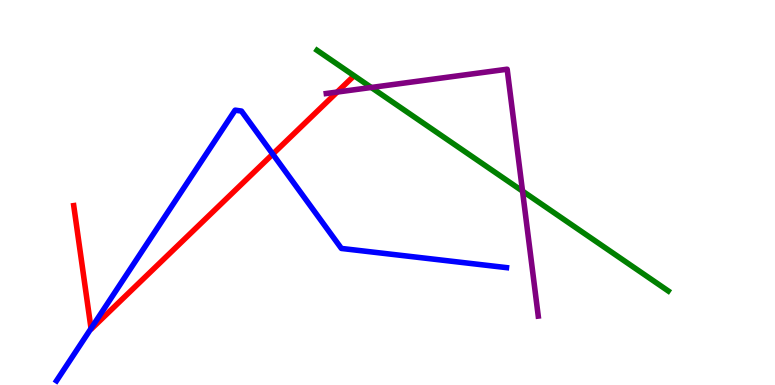[{'lines': ['blue', 'red'], 'intersections': [{'x': 1.17, 'y': 1.47}, {'x': 3.52, 'y': 6.0}]}, {'lines': ['green', 'red'], 'intersections': []}, {'lines': ['purple', 'red'], 'intersections': [{'x': 4.35, 'y': 7.61}]}, {'lines': ['blue', 'green'], 'intersections': []}, {'lines': ['blue', 'purple'], 'intersections': []}, {'lines': ['green', 'purple'], 'intersections': [{'x': 4.79, 'y': 7.73}, {'x': 6.74, 'y': 5.04}]}]